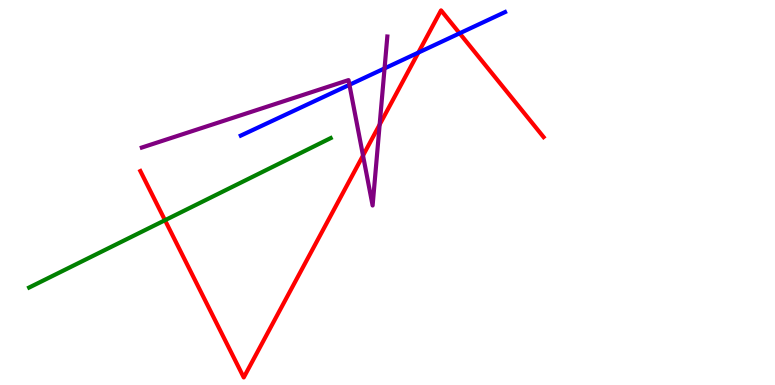[{'lines': ['blue', 'red'], 'intersections': [{'x': 5.4, 'y': 8.63}, {'x': 5.93, 'y': 9.13}]}, {'lines': ['green', 'red'], 'intersections': [{'x': 2.13, 'y': 4.28}]}, {'lines': ['purple', 'red'], 'intersections': [{'x': 4.68, 'y': 5.96}, {'x': 4.9, 'y': 6.76}]}, {'lines': ['blue', 'green'], 'intersections': []}, {'lines': ['blue', 'purple'], 'intersections': [{'x': 4.51, 'y': 7.8}, {'x': 4.96, 'y': 8.22}]}, {'lines': ['green', 'purple'], 'intersections': []}]